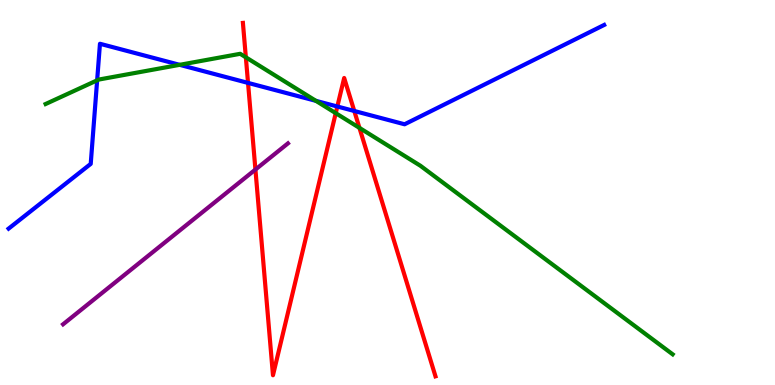[{'lines': ['blue', 'red'], 'intersections': [{'x': 3.2, 'y': 7.85}, {'x': 4.35, 'y': 7.23}, {'x': 4.57, 'y': 7.12}]}, {'lines': ['green', 'red'], 'intersections': [{'x': 3.17, 'y': 8.51}, {'x': 4.33, 'y': 7.06}, {'x': 4.64, 'y': 6.68}]}, {'lines': ['purple', 'red'], 'intersections': [{'x': 3.3, 'y': 5.6}]}, {'lines': ['blue', 'green'], 'intersections': [{'x': 1.25, 'y': 7.91}, {'x': 2.32, 'y': 8.32}, {'x': 4.08, 'y': 7.38}]}, {'lines': ['blue', 'purple'], 'intersections': []}, {'lines': ['green', 'purple'], 'intersections': []}]